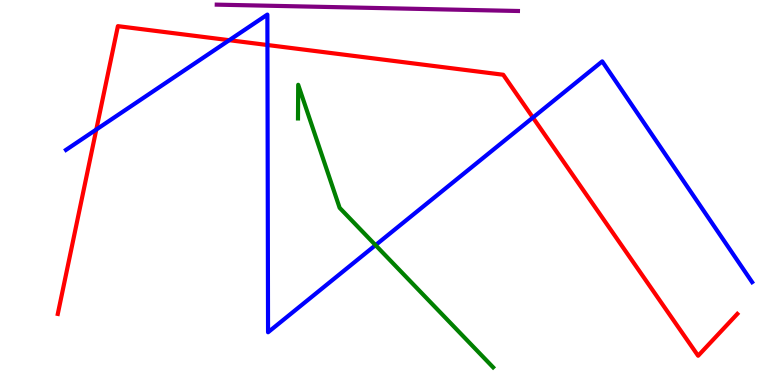[{'lines': ['blue', 'red'], 'intersections': [{'x': 1.24, 'y': 6.64}, {'x': 2.96, 'y': 8.96}, {'x': 3.45, 'y': 8.83}, {'x': 6.88, 'y': 6.95}]}, {'lines': ['green', 'red'], 'intersections': []}, {'lines': ['purple', 'red'], 'intersections': []}, {'lines': ['blue', 'green'], 'intersections': [{'x': 4.85, 'y': 3.63}]}, {'lines': ['blue', 'purple'], 'intersections': []}, {'lines': ['green', 'purple'], 'intersections': []}]